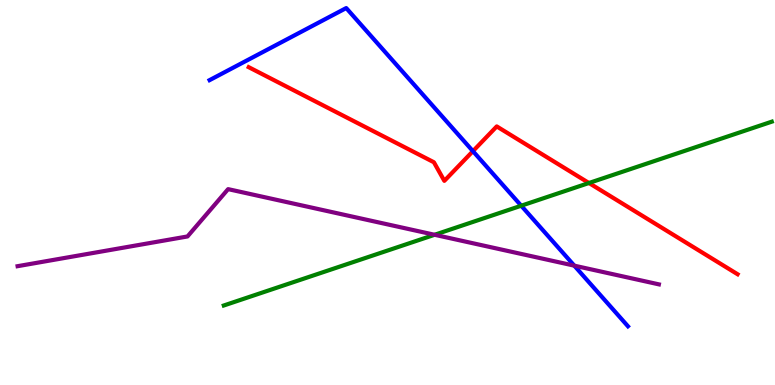[{'lines': ['blue', 'red'], 'intersections': [{'x': 6.1, 'y': 6.07}]}, {'lines': ['green', 'red'], 'intersections': [{'x': 7.6, 'y': 5.25}]}, {'lines': ['purple', 'red'], 'intersections': []}, {'lines': ['blue', 'green'], 'intersections': [{'x': 6.73, 'y': 4.66}]}, {'lines': ['blue', 'purple'], 'intersections': [{'x': 7.41, 'y': 3.1}]}, {'lines': ['green', 'purple'], 'intersections': [{'x': 5.61, 'y': 3.9}]}]